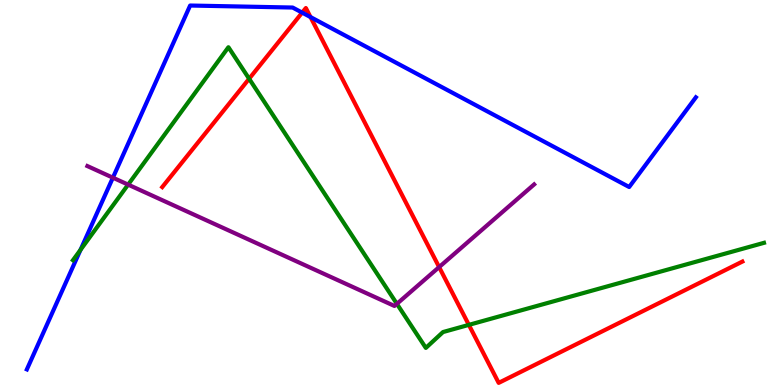[{'lines': ['blue', 'red'], 'intersections': [{'x': 3.9, 'y': 9.67}, {'x': 4.01, 'y': 9.56}]}, {'lines': ['green', 'red'], 'intersections': [{'x': 3.21, 'y': 7.95}, {'x': 6.05, 'y': 1.56}]}, {'lines': ['purple', 'red'], 'intersections': [{'x': 5.67, 'y': 3.06}]}, {'lines': ['blue', 'green'], 'intersections': [{'x': 1.04, 'y': 3.51}]}, {'lines': ['blue', 'purple'], 'intersections': [{'x': 1.46, 'y': 5.38}]}, {'lines': ['green', 'purple'], 'intersections': [{'x': 1.65, 'y': 5.2}, {'x': 5.12, 'y': 2.11}]}]